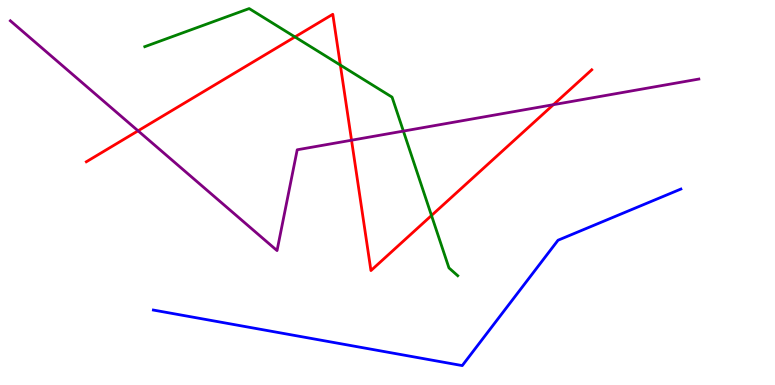[{'lines': ['blue', 'red'], 'intersections': []}, {'lines': ['green', 'red'], 'intersections': [{'x': 3.81, 'y': 9.04}, {'x': 4.39, 'y': 8.31}, {'x': 5.57, 'y': 4.4}]}, {'lines': ['purple', 'red'], 'intersections': [{'x': 1.78, 'y': 6.6}, {'x': 4.54, 'y': 6.36}, {'x': 7.14, 'y': 7.28}]}, {'lines': ['blue', 'green'], 'intersections': []}, {'lines': ['blue', 'purple'], 'intersections': []}, {'lines': ['green', 'purple'], 'intersections': [{'x': 5.2, 'y': 6.6}]}]